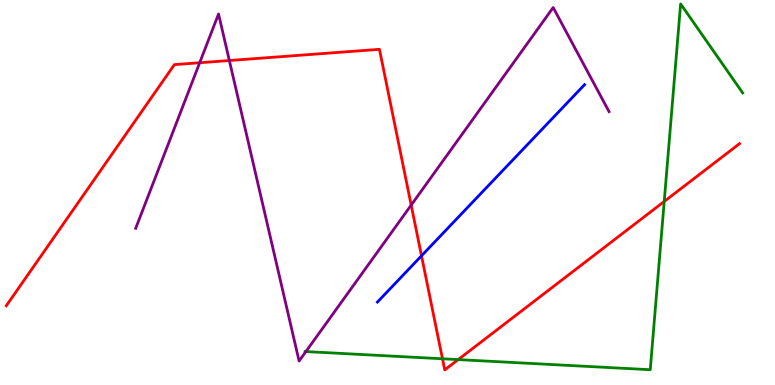[{'lines': ['blue', 'red'], 'intersections': [{'x': 5.44, 'y': 3.36}]}, {'lines': ['green', 'red'], 'intersections': [{'x': 5.71, 'y': 0.681}, {'x': 5.91, 'y': 0.66}, {'x': 8.57, 'y': 4.77}]}, {'lines': ['purple', 'red'], 'intersections': [{'x': 2.58, 'y': 8.37}, {'x': 2.96, 'y': 8.43}, {'x': 5.31, 'y': 4.67}]}, {'lines': ['blue', 'green'], 'intersections': []}, {'lines': ['blue', 'purple'], 'intersections': []}, {'lines': ['green', 'purple'], 'intersections': [{'x': 3.95, 'y': 0.868}]}]